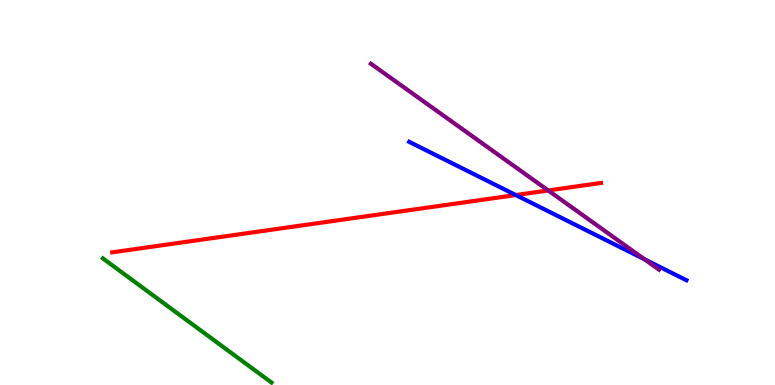[{'lines': ['blue', 'red'], 'intersections': [{'x': 6.66, 'y': 4.93}]}, {'lines': ['green', 'red'], 'intersections': []}, {'lines': ['purple', 'red'], 'intersections': [{'x': 7.07, 'y': 5.05}]}, {'lines': ['blue', 'green'], 'intersections': []}, {'lines': ['blue', 'purple'], 'intersections': [{'x': 8.32, 'y': 3.26}]}, {'lines': ['green', 'purple'], 'intersections': []}]